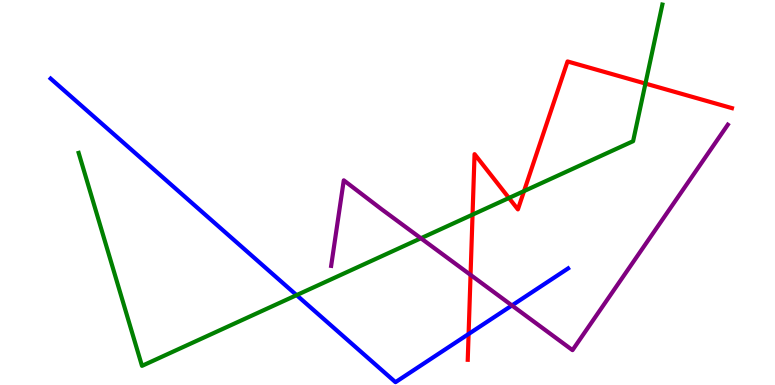[{'lines': ['blue', 'red'], 'intersections': [{'x': 6.05, 'y': 1.32}]}, {'lines': ['green', 'red'], 'intersections': [{'x': 6.1, 'y': 4.43}, {'x': 6.57, 'y': 4.86}, {'x': 6.76, 'y': 5.04}, {'x': 8.33, 'y': 7.83}]}, {'lines': ['purple', 'red'], 'intersections': [{'x': 6.07, 'y': 2.86}]}, {'lines': ['blue', 'green'], 'intersections': [{'x': 3.83, 'y': 2.33}]}, {'lines': ['blue', 'purple'], 'intersections': [{'x': 6.61, 'y': 2.07}]}, {'lines': ['green', 'purple'], 'intersections': [{'x': 5.43, 'y': 3.81}]}]